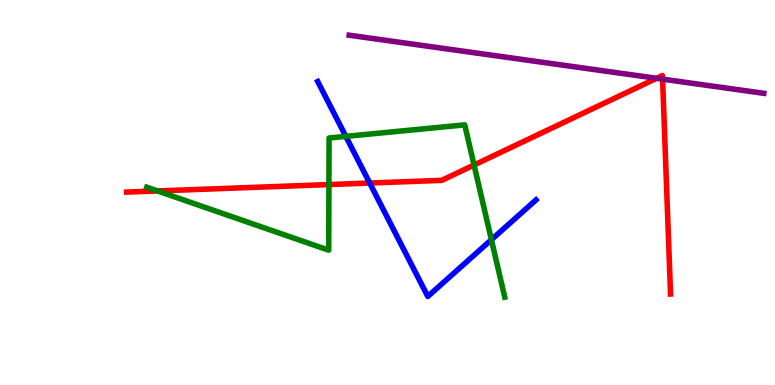[{'lines': ['blue', 'red'], 'intersections': [{'x': 4.77, 'y': 5.25}]}, {'lines': ['green', 'red'], 'intersections': [{'x': 2.03, 'y': 5.04}, {'x': 4.24, 'y': 5.21}, {'x': 6.12, 'y': 5.71}]}, {'lines': ['purple', 'red'], 'intersections': [{'x': 8.47, 'y': 7.97}, {'x': 8.55, 'y': 7.94}]}, {'lines': ['blue', 'green'], 'intersections': [{'x': 4.46, 'y': 6.46}, {'x': 6.34, 'y': 3.77}]}, {'lines': ['blue', 'purple'], 'intersections': []}, {'lines': ['green', 'purple'], 'intersections': []}]